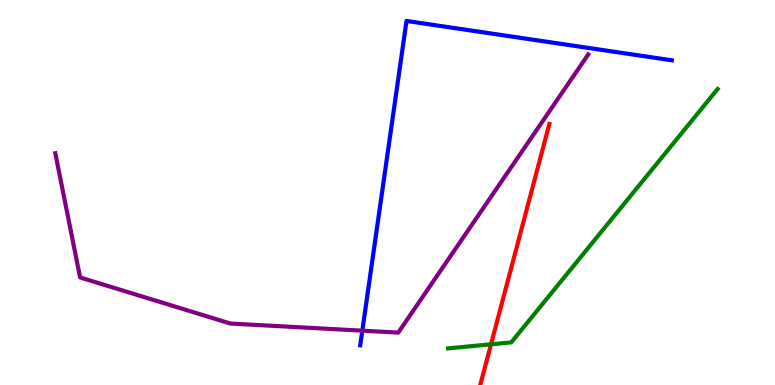[{'lines': ['blue', 'red'], 'intersections': []}, {'lines': ['green', 'red'], 'intersections': [{'x': 6.34, 'y': 1.06}]}, {'lines': ['purple', 'red'], 'intersections': []}, {'lines': ['blue', 'green'], 'intersections': []}, {'lines': ['blue', 'purple'], 'intersections': [{'x': 4.68, 'y': 1.41}]}, {'lines': ['green', 'purple'], 'intersections': []}]